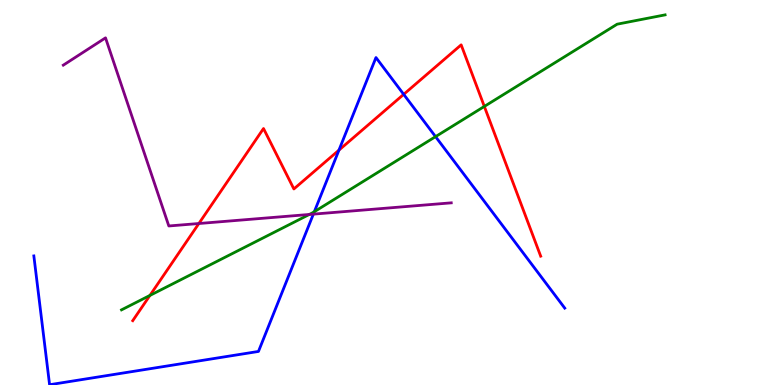[{'lines': ['blue', 'red'], 'intersections': [{'x': 4.37, 'y': 6.1}, {'x': 5.21, 'y': 7.55}]}, {'lines': ['green', 'red'], 'intersections': [{'x': 1.93, 'y': 2.33}, {'x': 6.25, 'y': 7.24}]}, {'lines': ['purple', 'red'], 'intersections': [{'x': 2.57, 'y': 4.19}]}, {'lines': ['blue', 'green'], 'intersections': [{'x': 4.06, 'y': 4.5}, {'x': 5.62, 'y': 6.45}]}, {'lines': ['blue', 'purple'], 'intersections': [{'x': 4.04, 'y': 4.44}]}, {'lines': ['green', 'purple'], 'intersections': [{'x': 3.99, 'y': 4.43}]}]